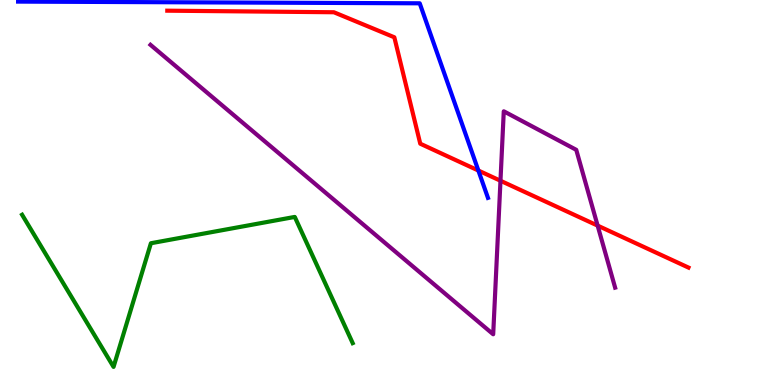[{'lines': ['blue', 'red'], 'intersections': [{'x': 6.17, 'y': 5.57}]}, {'lines': ['green', 'red'], 'intersections': []}, {'lines': ['purple', 'red'], 'intersections': [{'x': 6.46, 'y': 5.31}, {'x': 7.71, 'y': 4.14}]}, {'lines': ['blue', 'green'], 'intersections': []}, {'lines': ['blue', 'purple'], 'intersections': []}, {'lines': ['green', 'purple'], 'intersections': []}]